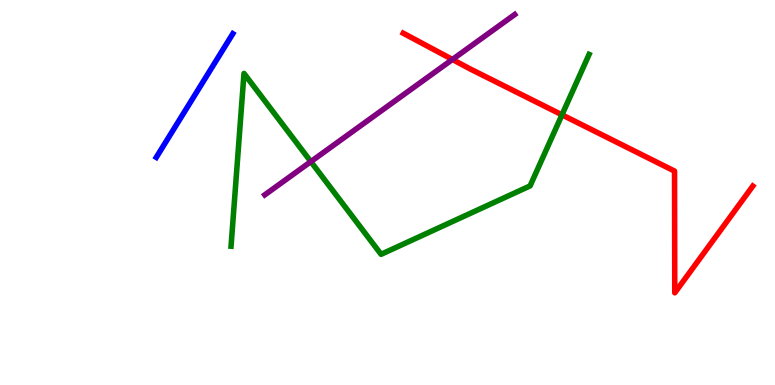[{'lines': ['blue', 'red'], 'intersections': []}, {'lines': ['green', 'red'], 'intersections': [{'x': 7.25, 'y': 7.02}]}, {'lines': ['purple', 'red'], 'intersections': [{'x': 5.84, 'y': 8.46}]}, {'lines': ['blue', 'green'], 'intersections': []}, {'lines': ['blue', 'purple'], 'intersections': []}, {'lines': ['green', 'purple'], 'intersections': [{'x': 4.01, 'y': 5.8}]}]